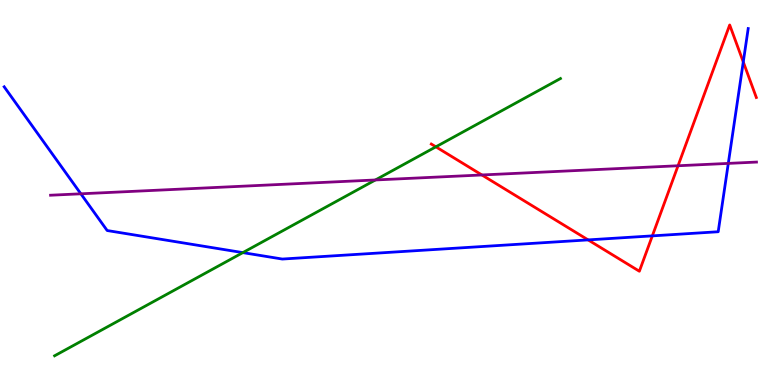[{'lines': ['blue', 'red'], 'intersections': [{'x': 7.59, 'y': 3.77}, {'x': 8.42, 'y': 3.87}, {'x': 9.59, 'y': 8.39}]}, {'lines': ['green', 'red'], 'intersections': [{'x': 5.62, 'y': 6.19}]}, {'lines': ['purple', 'red'], 'intersections': [{'x': 6.22, 'y': 5.46}, {'x': 8.75, 'y': 5.69}]}, {'lines': ['blue', 'green'], 'intersections': [{'x': 3.13, 'y': 3.44}]}, {'lines': ['blue', 'purple'], 'intersections': [{'x': 1.04, 'y': 4.97}, {'x': 9.4, 'y': 5.76}]}, {'lines': ['green', 'purple'], 'intersections': [{'x': 4.84, 'y': 5.33}]}]